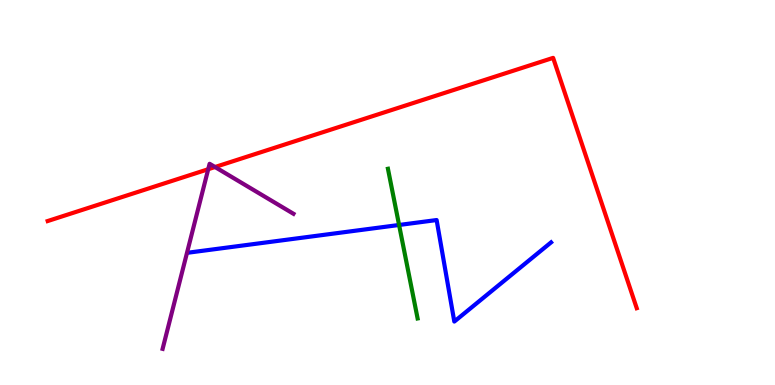[{'lines': ['blue', 'red'], 'intersections': []}, {'lines': ['green', 'red'], 'intersections': []}, {'lines': ['purple', 'red'], 'intersections': [{'x': 2.69, 'y': 5.6}, {'x': 2.77, 'y': 5.66}]}, {'lines': ['blue', 'green'], 'intersections': [{'x': 5.15, 'y': 4.16}]}, {'lines': ['blue', 'purple'], 'intersections': []}, {'lines': ['green', 'purple'], 'intersections': []}]